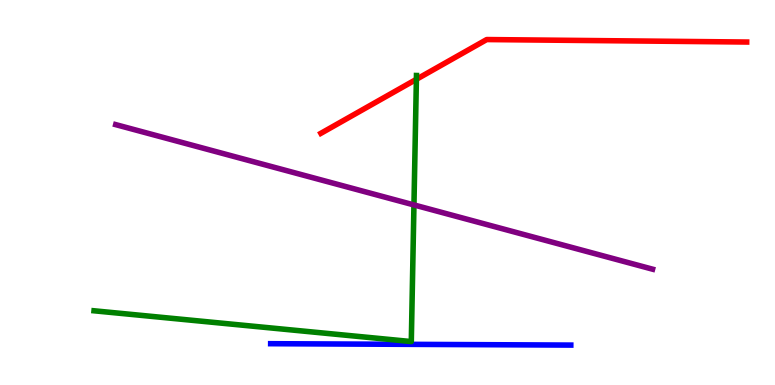[{'lines': ['blue', 'red'], 'intersections': []}, {'lines': ['green', 'red'], 'intersections': [{'x': 5.37, 'y': 7.94}]}, {'lines': ['purple', 'red'], 'intersections': []}, {'lines': ['blue', 'green'], 'intersections': []}, {'lines': ['blue', 'purple'], 'intersections': []}, {'lines': ['green', 'purple'], 'intersections': [{'x': 5.34, 'y': 4.68}]}]